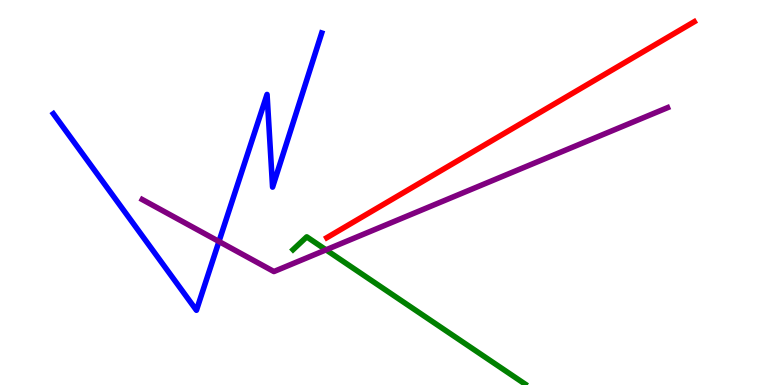[{'lines': ['blue', 'red'], 'intersections': []}, {'lines': ['green', 'red'], 'intersections': []}, {'lines': ['purple', 'red'], 'intersections': []}, {'lines': ['blue', 'green'], 'intersections': []}, {'lines': ['blue', 'purple'], 'intersections': [{'x': 2.83, 'y': 3.73}]}, {'lines': ['green', 'purple'], 'intersections': [{'x': 4.21, 'y': 3.51}]}]